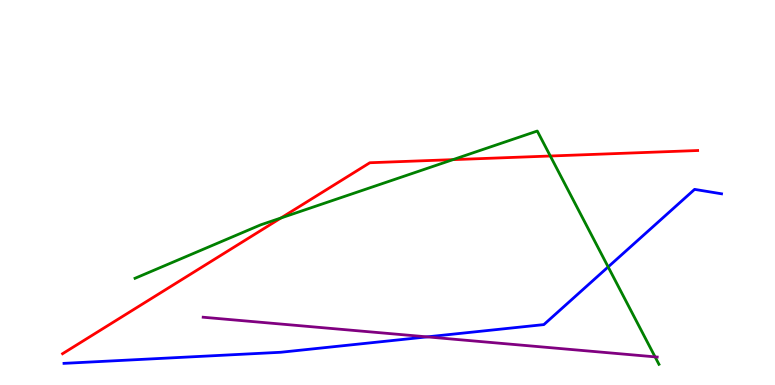[{'lines': ['blue', 'red'], 'intersections': []}, {'lines': ['green', 'red'], 'intersections': [{'x': 3.63, 'y': 4.34}, {'x': 5.84, 'y': 5.85}, {'x': 7.1, 'y': 5.95}]}, {'lines': ['purple', 'red'], 'intersections': []}, {'lines': ['blue', 'green'], 'intersections': [{'x': 7.85, 'y': 3.07}]}, {'lines': ['blue', 'purple'], 'intersections': [{'x': 5.51, 'y': 1.25}]}, {'lines': ['green', 'purple'], 'intersections': [{'x': 8.45, 'y': 0.731}]}]